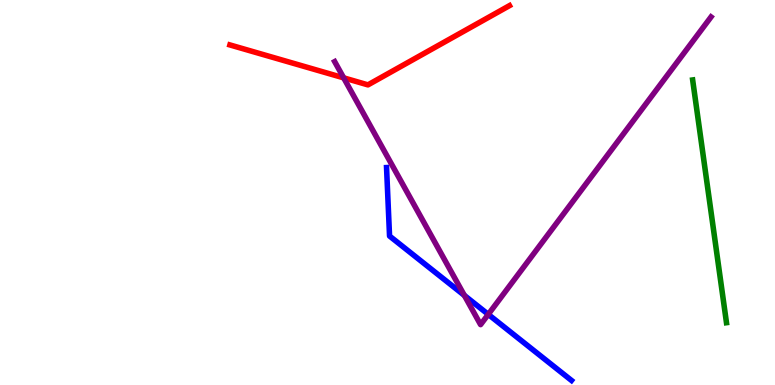[{'lines': ['blue', 'red'], 'intersections': []}, {'lines': ['green', 'red'], 'intersections': []}, {'lines': ['purple', 'red'], 'intersections': [{'x': 4.43, 'y': 7.98}]}, {'lines': ['blue', 'green'], 'intersections': []}, {'lines': ['blue', 'purple'], 'intersections': [{'x': 5.99, 'y': 2.33}, {'x': 6.3, 'y': 1.83}]}, {'lines': ['green', 'purple'], 'intersections': []}]